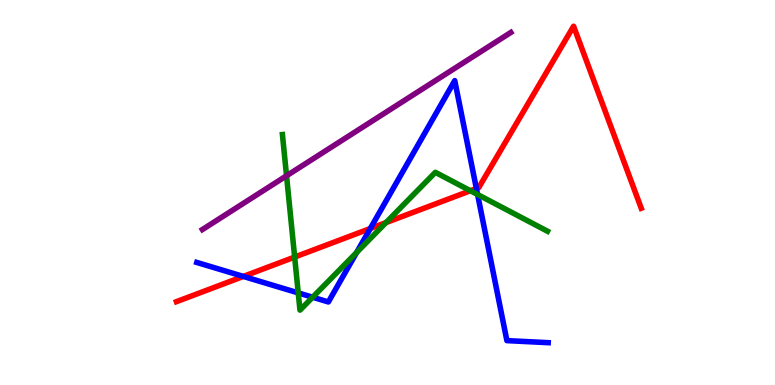[{'lines': ['blue', 'red'], 'intersections': [{'x': 3.14, 'y': 2.82}, {'x': 4.78, 'y': 4.06}, {'x': 6.15, 'y': 5.1}]}, {'lines': ['green', 'red'], 'intersections': [{'x': 3.8, 'y': 3.32}, {'x': 4.98, 'y': 4.22}, {'x': 6.07, 'y': 5.05}]}, {'lines': ['purple', 'red'], 'intersections': []}, {'lines': ['blue', 'green'], 'intersections': [{'x': 3.85, 'y': 2.39}, {'x': 4.03, 'y': 2.28}, {'x': 4.6, 'y': 3.44}, {'x': 6.16, 'y': 4.95}]}, {'lines': ['blue', 'purple'], 'intersections': []}, {'lines': ['green', 'purple'], 'intersections': [{'x': 3.7, 'y': 5.43}]}]